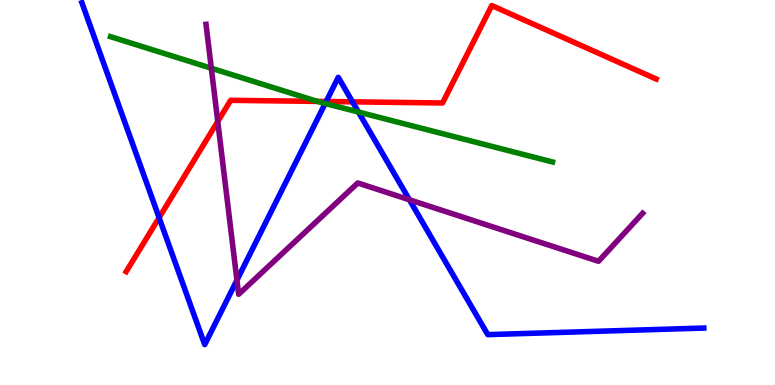[{'lines': ['blue', 'red'], 'intersections': [{'x': 2.05, 'y': 4.35}, {'x': 4.21, 'y': 7.36}, {'x': 4.55, 'y': 7.35}]}, {'lines': ['green', 'red'], 'intersections': [{'x': 4.09, 'y': 7.37}]}, {'lines': ['purple', 'red'], 'intersections': [{'x': 2.81, 'y': 6.84}]}, {'lines': ['blue', 'green'], 'intersections': [{'x': 4.2, 'y': 7.31}, {'x': 4.62, 'y': 7.09}]}, {'lines': ['blue', 'purple'], 'intersections': [{'x': 3.06, 'y': 2.72}, {'x': 5.28, 'y': 4.81}]}, {'lines': ['green', 'purple'], 'intersections': [{'x': 2.73, 'y': 8.23}]}]